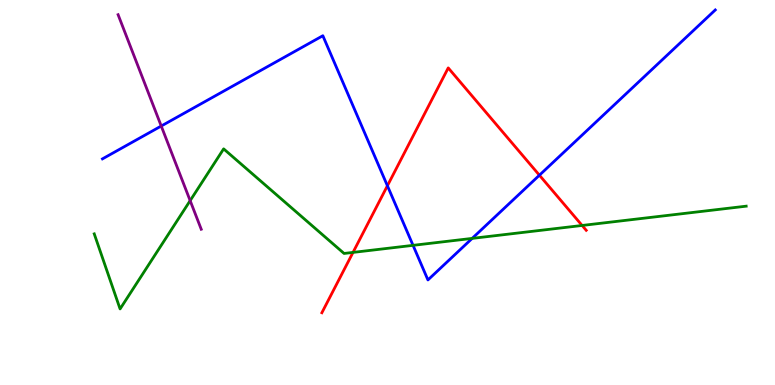[{'lines': ['blue', 'red'], 'intersections': [{'x': 5.0, 'y': 5.17}, {'x': 6.96, 'y': 5.45}]}, {'lines': ['green', 'red'], 'intersections': [{'x': 4.56, 'y': 3.44}, {'x': 7.51, 'y': 4.14}]}, {'lines': ['purple', 'red'], 'intersections': []}, {'lines': ['blue', 'green'], 'intersections': [{'x': 5.33, 'y': 3.63}, {'x': 6.09, 'y': 3.81}]}, {'lines': ['blue', 'purple'], 'intersections': [{'x': 2.08, 'y': 6.73}]}, {'lines': ['green', 'purple'], 'intersections': [{'x': 2.45, 'y': 4.79}]}]